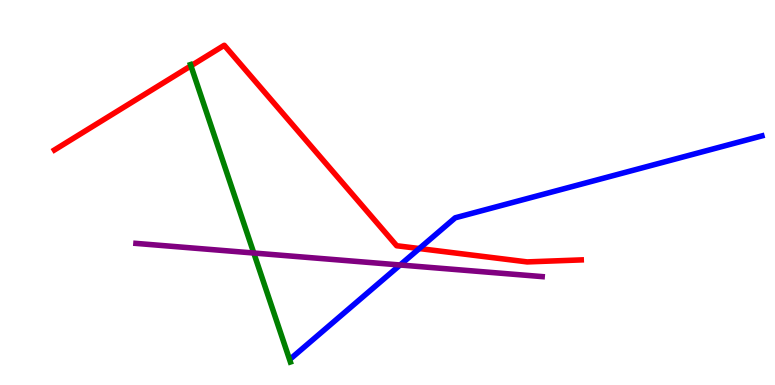[{'lines': ['blue', 'red'], 'intersections': [{'x': 5.41, 'y': 3.54}]}, {'lines': ['green', 'red'], 'intersections': [{'x': 2.46, 'y': 8.29}]}, {'lines': ['purple', 'red'], 'intersections': []}, {'lines': ['blue', 'green'], 'intersections': []}, {'lines': ['blue', 'purple'], 'intersections': [{'x': 5.16, 'y': 3.12}]}, {'lines': ['green', 'purple'], 'intersections': [{'x': 3.27, 'y': 3.43}]}]